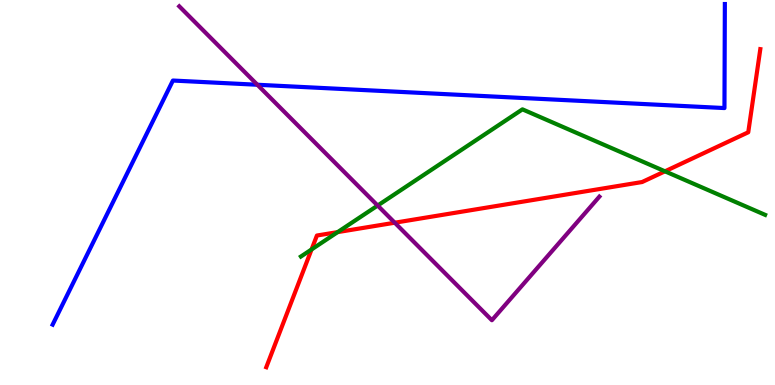[{'lines': ['blue', 'red'], 'intersections': []}, {'lines': ['green', 'red'], 'intersections': [{'x': 4.02, 'y': 3.52}, {'x': 4.36, 'y': 3.97}, {'x': 8.58, 'y': 5.55}]}, {'lines': ['purple', 'red'], 'intersections': [{'x': 5.09, 'y': 4.22}]}, {'lines': ['blue', 'green'], 'intersections': []}, {'lines': ['blue', 'purple'], 'intersections': [{'x': 3.32, 'y': 7.8}]}, {'lines': ['green', 'purple'], 'intersections': [{'x': 4.87, 'y': 4.66}]}]